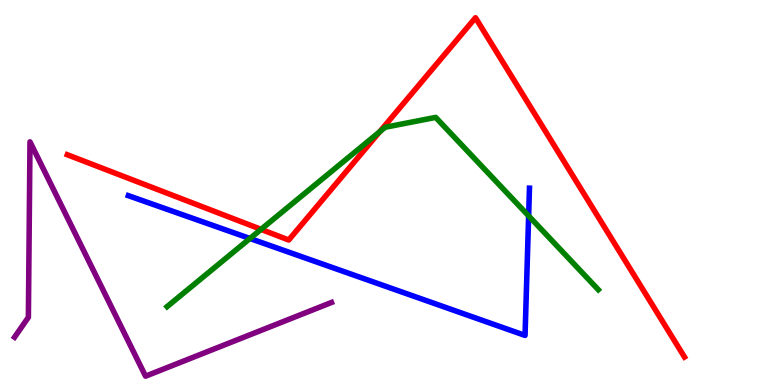[{'lines': ['blue', 'red'], 'intersections': []}, {'lines': ['green', 'red'], 'intersections': [{'x': 3.37, 'y': 4.04}, {'x': 4.9, 'y': 6.58}]}, {'lines': ['purple', 'red'], 'intersections': []}, {'lines': ['blue', 'green'], 'intersections': [{'x': 3.23, 'y': 3.81}, {'x': 6.82, 'y': 4.39}]}, {'lines': ['blue', 'purple'], 'intersections': []}, {'lines': ['green', 'purple'], 'intersections': []}]